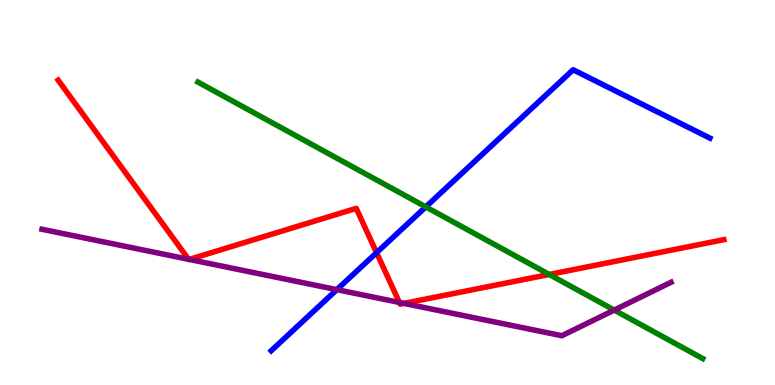[{'lines': ['blue', 'red'], 'intersections': [{'x': 4.86, 'y': 3.44}]}, {'lines': ['green', 'red'], 'intersections': [{'x': 7.09, 'y': 2.87}]}, {'lines': ['purple', 'red'], 'intersections': [{'x': 2.43, 'y': 3.27}, {'x': 2.44, 'y': 3.26}, {'x': 5.15, 'y': 2.14}, {'x': 5.21, 'y': 2.12}]}, {'lines': ['blue', 'green'], 'intersections': [{'x': 5.49, 'y': 4.63}]}, {'lines': ['blue', 'purple'], 'intersections': [{'x': 4.35, 'y': 2.48}]}, {'lines': ['green', 'purple'], 'intersections': [{'x': 7.93, 'y': 1.95}]}]